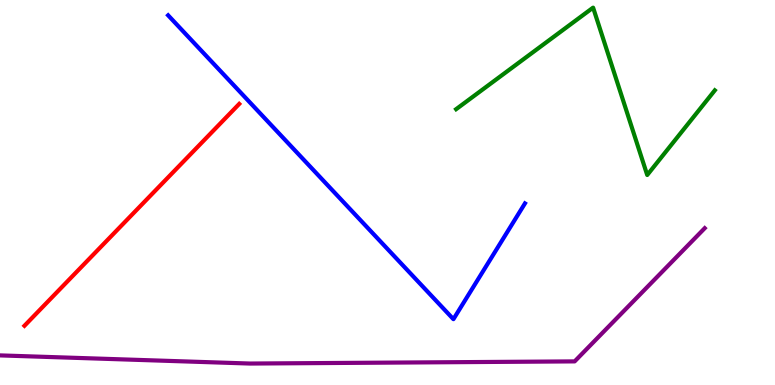[{'lines': ['blue', 'red'], 'intersections': []}, {'lines': ['green', 'red'], 'intersections': []}, {'lines': ['purple', 'red'], 'intersections': []}, {'lines': ['blue', 'green'], 'intersections': []}, {'lines': ['blue', 'purple'], 'intersections': []}, {'lines': ['green', 'purple'], 'intersections': []}]